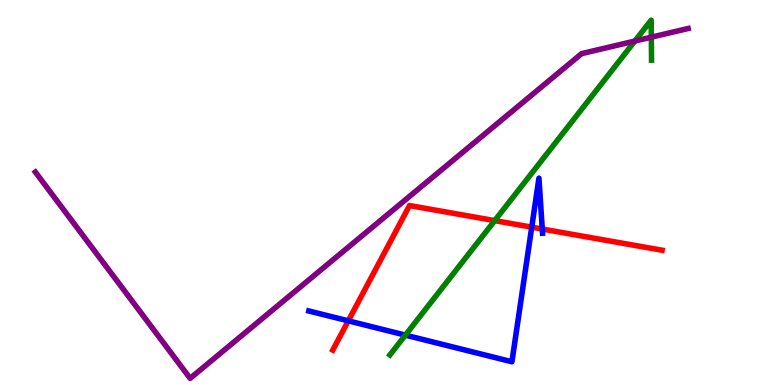[{'lines': ['blue', 'red'], 'intersections': [{'x': 4.49, 'y': 1.67}, {'x': 6.86, 'y': 4.1}, {'x': 7.0, 'y': 4.05}]}, {'lines': ['green', 'red'], 'intersections': [{'x': 6.38, 'y': 4.27}]}, {'lines': ['purple', 'red'], 'intersections': []}, {'lines': ['blue', 'green'], 'intersections': [{'x': 5.23, 'y': 1.3}]}, {'lines': ['blue', 'purple'], 'intersections': []}, {'lines': ['green', 'purple'], 'intersections': [{'x': 8.19, 'y': 8.93}, {'x': 8.4, 'y': 9.03}]}]